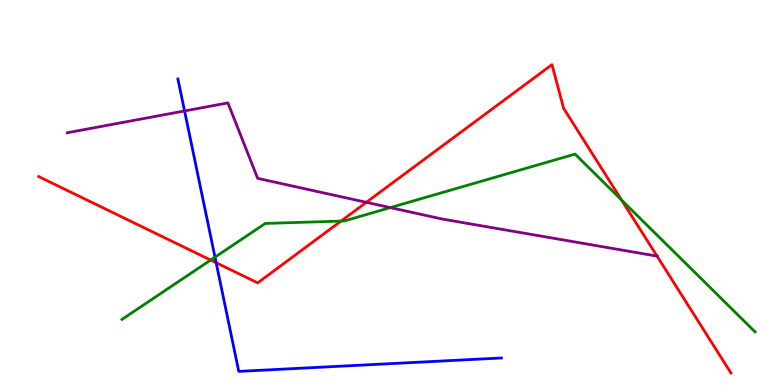[{'lines': ['blue', 'red'], 'intersections': [{'x': 2.79, 'y': 3.18}]}, {'lines': ['green', 'red'], 'intersections': [{'x': 2.72, 'y': 3.25}, {'x': 4.4, 'y': 4.26}, {'x': 8.02, 'y': 4.8}]}, {'lines': ['purple', 'red'], 'intersections': [{'x': 4.73, 'y': 4.74}, {'x': 8.48, 'y': 3.35}]}, {'lines': ['blue', 'green'], 'intersections': [{'x': 2.77, 'y': 3.32}]}, {'lines': ['blue', 'purple'], 'intersections': [{'x': 2.38, 'y': 7.12}]}, {'lines': ['green', 'purple'], 'intersections': [{'x': 5.04, 'y': 4.61}]}]